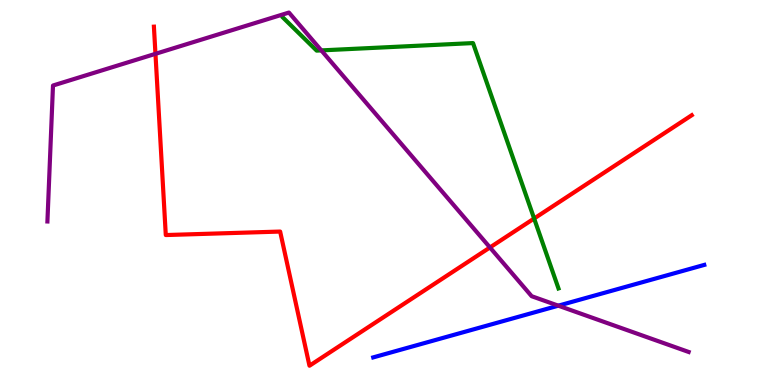[{'lines': ['blue', 'red'], 'intersections': []}, {'lines': ['green', 'red'], 'intersections': [{'x': 6.89, 'y': 4.32}]}, {'lines': ['purple', 'red'], 'intersections': [{'x': 2.01, 'y': 8.6}, {'x': 6.32, 'y': 3.57}]}, {'lines': ['blue', 'green'], 'intersections': []}, {'lines': ['blue', 'purple'], 'intersections': [{'x': 7.2, 'y': 2.06}]}, {'lines': ['green', 'purple'], 'intersections': [{'x': 4.15, 'y': 8.69}]}]